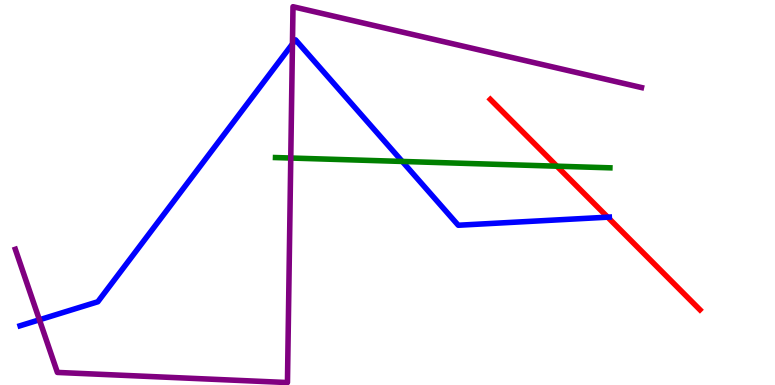[{'lines': ['blue', 'red'], 'intersections': [{'x': 7.84, 'y': 4.36}]}, {'lines': ['green', 'red'], 'intersections': [{'x': 7.19, 'y': 5.68}]}, {'lines': ['purple', 'red'], 'intersections': []}, {'lines': ['blue', 'green'], 'intersections': [{'x': 5.19, 'y': 5.81}]}, {'lines': ['blue', 'purple'], 'intersections': [{'x': 0.509, 'y': 1.69}, {'x': 3.77, 'y': 8.86}]}, {'lines': ['green', 'purple'], 'intersections': [{'x': 3.75, 'y': 5.9}]}]